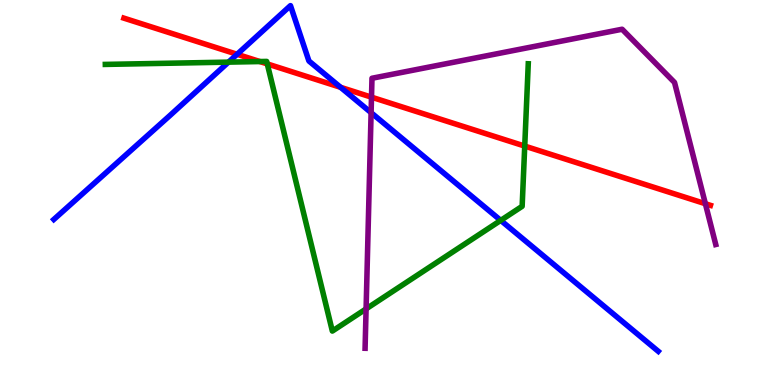[{'lines': ['blue', 'red'], 'intersections': [{'x': 3.06, 'y': 8.59}, {'x': 4.39, 'y': 7.73}]}, {'lines': ['green', 'red'], 'intersections': [{'x': 3.35, 'y': 8.4}, {'x': 3.45, 'y': 8.34}, {'x': 6.77, 'y': 6.21}]}, {'lines': ['purple', 'red'], 'intersections': [{'x': 4.79, 'y': 7.48}, {'x': 9.1, 'y': 4.71}]}, {'lines': ['blue', 'green'], 'intersections': [{'x': 2.95, 'y': 8.39}, {'x': 6.46, 'y': 4.28}]}, {'lines': ['blue', 'purple'], 'intersections': [{'x': 4.79, 'y': 7.07}]}, {'lines': ['green', 'purple'], 'intersections': [{'x': 4.72, 'y': 1.98}]}]